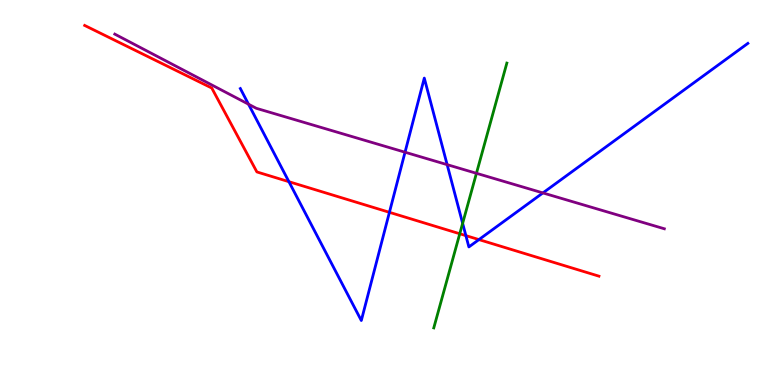[{'lines': ['blue', 'red'], 'intersections': [{'x': 3.73, 'y': 5.28}, {'x': 5.02, 'y': 4.49}, {'x': 6.01, 'y': 3.88}, {'x': 6.18, 'y': 3.78}]}, {'lines': ['green', 'red'], 'intersections': [{'x': 5.93, 'y': 3.93}]}, {'lines': ['purple', 'red'], 'intersections': []}, {'lines': ['blue', 'green'], 'intersections': [{'x': 5.97, 'y': 4.2}]}, {'lines': ['blue', 'purple'], 'intersections': [{'x': 3.21, 'y': 7.29}, {'x': 5.23, 'y': 6.05}, {'x': 5.77, 'y': 5.72}, {'x': 7.01, 'y': 4.99}]}, {'lines': ['green', 'purple'], 'intersections': [{'x': 6.15, 'y': 5.5}]}]